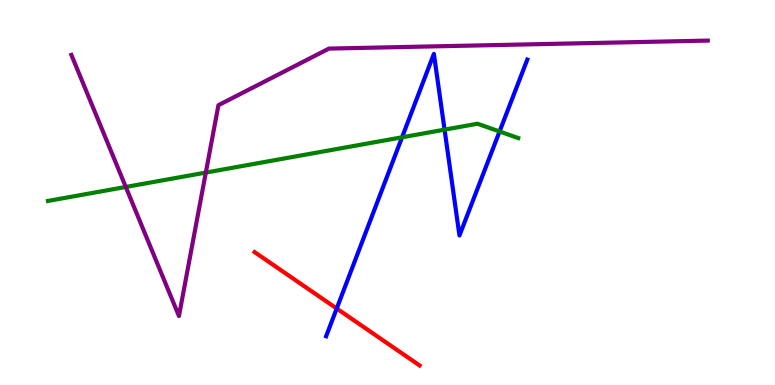[{'lines': ['blue', 'red'], 'intersections': [{'x': 4.34, 'y': 1.99}]}, {'lines': ['green', 'red'], 'intersections': []}, {'lines': ['purple', 'red'], 'intersections': []}, {'lines': ['blue', 'green'], 'intersections': [{'x': 5.19, 'y': 6.43}, {'x': 5.74, 'y': 6.63}, {'x': 6.45, 'y': 6.58}]}, {'lines': ['blue', 'purple'], 'intersections': []}, {'lines': ['green', 'purple'], 'intersections': [{'x': 1.62, 'y': 5.14}, {'x': 2.66, 'y': 5.52}]}]